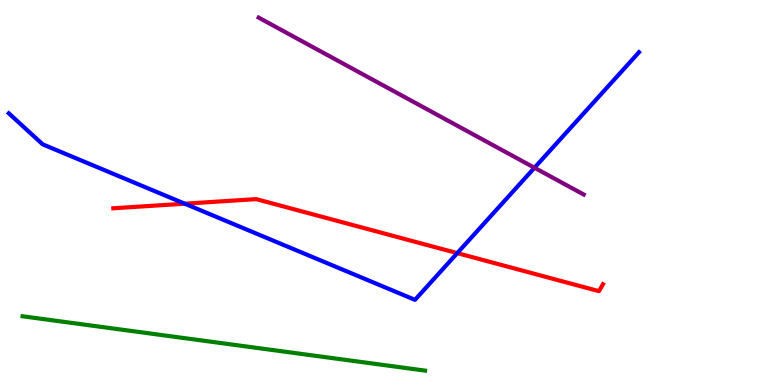[{'lines': ['blue', 'red'], 'intersections': [{'x': 2.38, 'y': 4.71}, {'x': 5.9, 'y': 3.43}]}, {'lines': ['green', 'red'], 'intersections': []}, {'lines': ['purple', 'red'], 'intersections': []}, {'lines': ['blue', 'green'], 'intersections': []}, {'lines': ['blue', 'purple'], 'intersections': [{'x': 6.9, 'y': 5.64}]}, {'lines': ['green', 'purple'], 'intersections': []}]